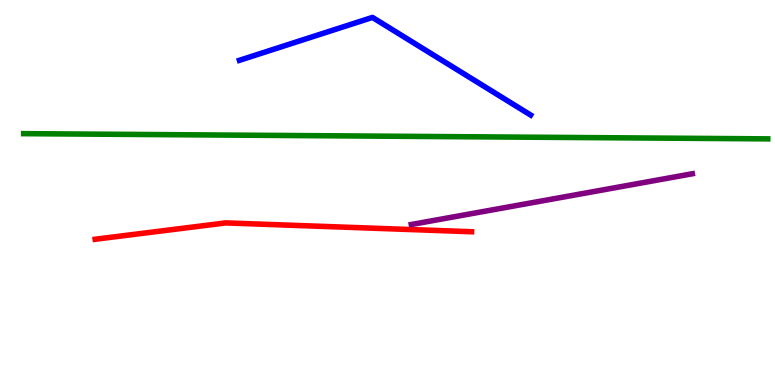[{'lines': ['blue', 'red'], 'intersections': []}, {'lines': ['green', 'red'], 'intersections': []}, {'lines': ['purple', 'red'], 'intersections': []}, {'lines': ['blue', 'green'], 'intersections': []}, {'lines': ['blue', 'purple'], 'intersections': []}, {'lines': ['green', 'purple'], 'intersections': []}]